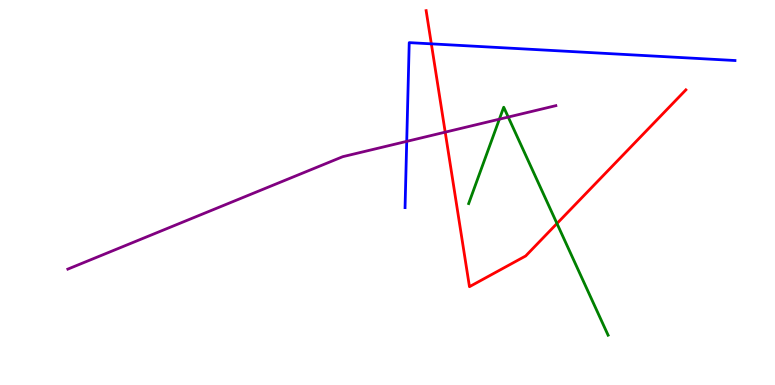[{'lines': ['blue', 'red'], 'intersections': [{'x': 5.57, 'y': 8.86}]}, {'lines': ['green', 'red'], 'intersections': [{'x': 7.19, 'y': 4.19}]}, {'lines': ['purple', 'red'], 'intersections': [{'x': 5.74, 'y': 6.57}]}, {'lines': ['blue', 'green'], 'intersections': []}, {'lines': ['blue', 'purple'], 'intersections': [{'x': 5.25, 'y': 6.33}]}, {'lines': ['green', 'purple'], 'intersections': [{'x': 6.44, 'y': 6.9}, {'x': 6.56, 'y': 6.96}]}]